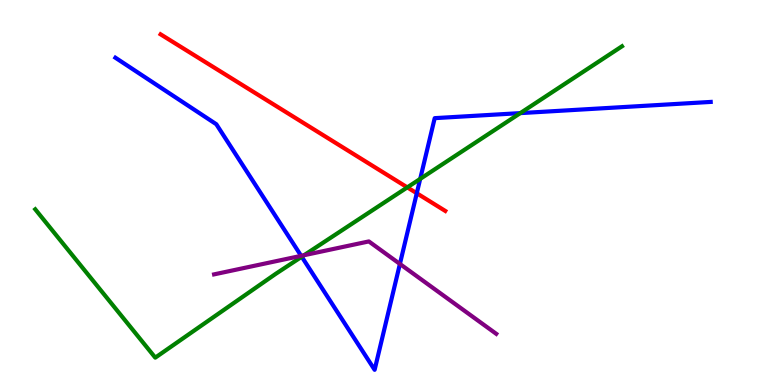[{'lines': ['blue', 'red'], 'intersections': [{'x': 5.38, 'y': 4.98}]}, {'lines': ['green', 'red'], 'intersections': [{'x': 5.26, 'y': 5.13}]}, {'lines': ['purple', 'red'], 'intersections': []}, {'lines': ['blue', 'green'], 'intersections': [{'x': 3.89, 'y': 3.33}, {'x': 5.42, 'y': 5.35}, {'x': 6.71, 'y': 7.06}]}, {'lines': ['blue', 'purple'], 'intersections': [{'x': 3.89, 'y': 3.35}, {'x': 5.16, 'y': 3.14}]}, {'lines': ['green', 'purple'], 'intersections': [{'x': 3.92, 'y': 3.37}]}]